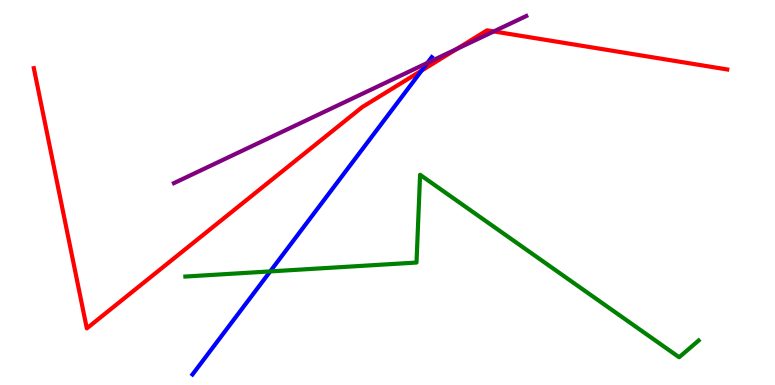[{'lines': ['blue', 'red'], 'intersections': [{'x': 5.44, 'y': 8.17}]}, {'lines': ['green', 'red'], 'intersections': []}, {'lines': ['purple', 'red'], 'intersections': [{'x': 5.89, 'y': 8.73}, {'x': 6.37, 'y': 9.18}]}, {'lines': ['blue', 'green'], 'intersections': [{'x': 3.49, 'y': 2.95}]}, {'lines': ['blue', 'purple'], 'intersections': [{'x': 5.52, 'y': 8.37}]}, {'lines': ['green', 'purple'], 'intersections': []}]